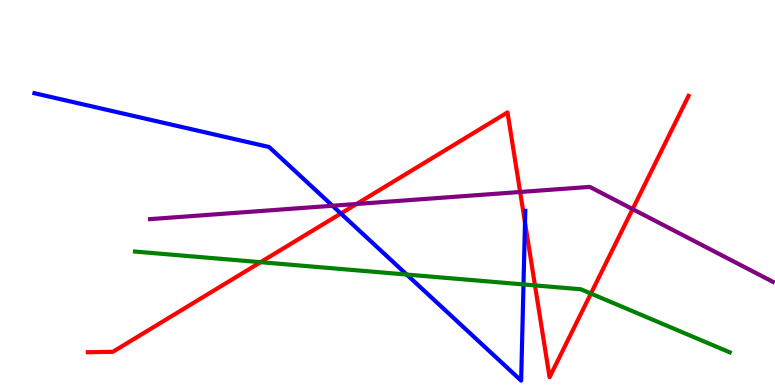[{'lines': ['blue', 'red'], 'intersections': [{'x': 4.4, 'y': 4.45}, {'x': 6.77, 'y': 4.22}]}, {'lines': ['green', 'red'], 'intersections': [{'x': 3.36, 'y': 3.19}, {'x': 6.9, 'y': 2.59}, {'x': 7.62, 'y': 2.38}]}, {'lines': ['purple', 'red'], 'intersections': [{'x': 4.6, 'y': 4.7}, {'x': 6.71, 'y': 5.01}, {'x': 8.16, 'y': 4.57}]}, {'lines': ['blue', 'green'], 'intersections': [{'x': 5.25, 'y': 2.87}, {'x': 6.75, 'y': 2.61}]}, {'lines': ['blue', 'purple'], 'intersections': [{'x': 4.29, 'y': 4.66}]}, {'lines': ['green', 'purple'], 'intersections': []}]